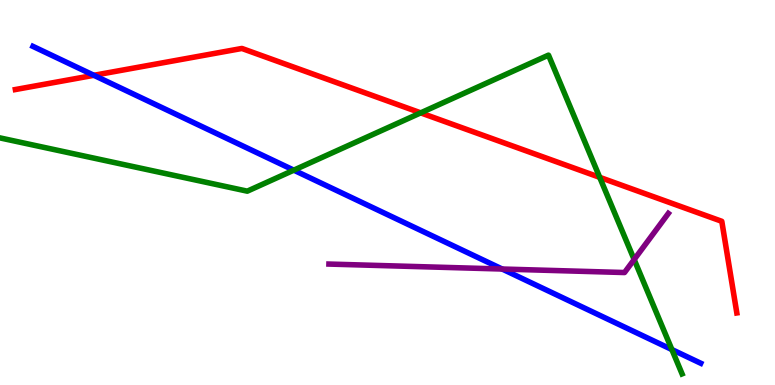[{'lines': ['blue', 'red'], 'intersections': [{'x': 1.21, 'y': 8.04}]}, {'lines': ['green', 'red'], 'intersections': [{'x': 5.43, 'y': 7.07}, {'x': 7.74, 'y': 5.39}]}, {'lines': ['purple', 'red'], 'intersections': []}, {'lines': ['blue', 'green'], 'intersections': [{'x': 3.79, 'y': 5.58}, {'x': 8.67, 'y': 0.921}]}, {'lines': ['blue', 'purple'], 'intersections': [{'x': 6.48, 'y': 3.01}]}, {'lines': ['green', 'purple'], 'intersections': [{'x': 8.18, 'y': 3.26}]}]